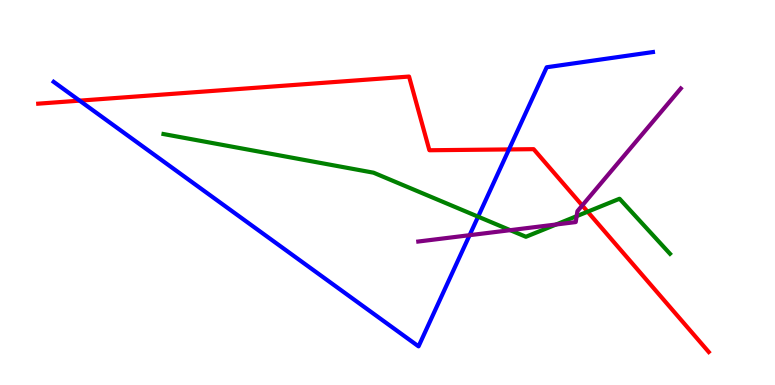[{'lines': ['blue', 'red'], 'intersections': [{'x': 1.03, 'y': 7.39}, {'x': 6.57, 'y': 6.12}]}, {'lines': ['green', 'red'], 'intersections': [{'x': 7.58, 'y': 4.5}]}, {'lines': ['purple', 'red'], 'intersections': [{'x': 7.51, 'y': 4.66}]}, {'lines': ['blue', 'green'], 'intersections': [{'x': 6.17, 'y': 4.37}]}, {'lines': ['blue', 'purple'], 'intersections': [{'x': 6.06, 'y': 3.89}]}, {'lines': ['green', 'purple'], 'intersections': [{'x': 6.58, 'y': 4.02}, {'x': 7.18, 'y': 4.17}, {'x': 7.44, 'y': 4.39}]}]